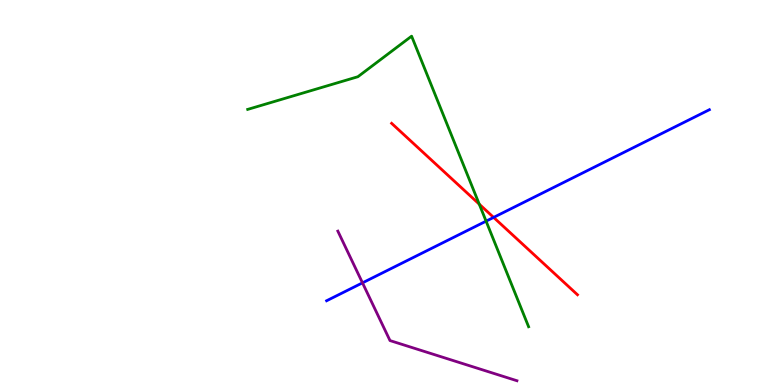[{'lines': ['blue', 'red'], 'intersections': [{'x': 6.37, 'y': 4.35}]}, {'lines': ['green', 'red'], 'intersections': [{'x': 6.18, 'y': 4.7}]}, {'lines': ['purple', 'red'], 'intersections': []}, {'lines': ['blue', 'green'], 'intersections': [{'x': 6.27, 'y': 4.26}]}, {'lines': ['blue', 'purple'], 'intersections': [{'x': 4.68, 'y': 2.65}]}, {'lines': ['green', 'purple'], 'intersections': []}]